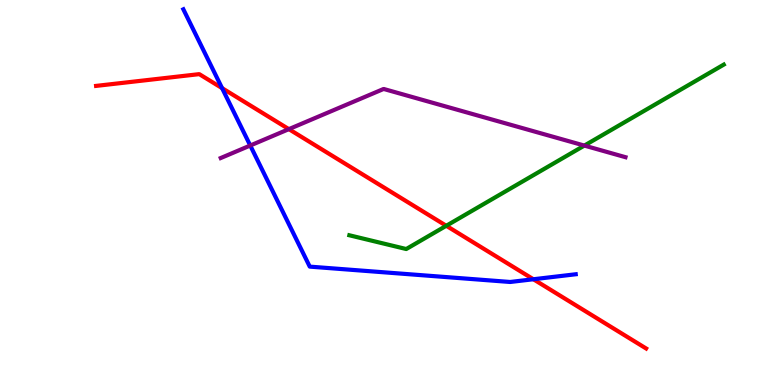[{'lines': ['blue', 'red'], 'intersections': [{'x': 2.87, 'y': 7.71}, {'x': 6.88, 'y': 2.75}]}, {'lines': ['green', 'red'], 'intersections': [{'x': 5.76, 'y': 4.14}]}, {'lines': ['purple', 'red'], 'intersections': [{'x': 3.73, 'y': 6.65}]}, {'lines': ['blue', 'green'], 'intersections': []}, {'lines': ['blue', 'purple'], 'intersections': [{'x': 3.23, 'y': 6.22}]}, {'lines': ['green', 'purple'], 'intersections': [{'x': 7.54, 'y': 6.22}]}]